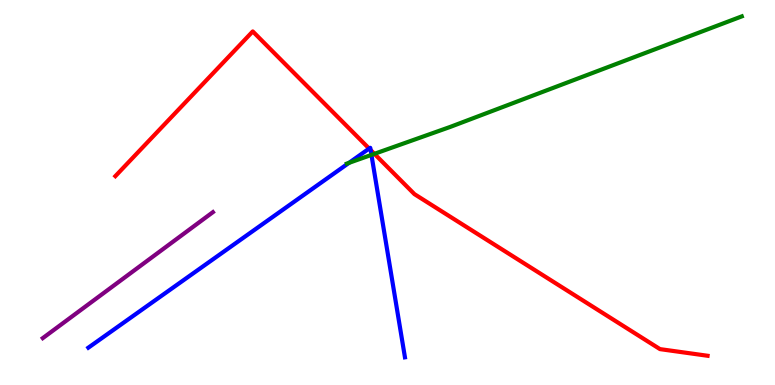[{'lines': ['blue', 'red'], 'intersections': [{'x': 4.76, 'y': 6.14}, {'x': 4.78, 'y': 6.1}]}, {'lines': ['green', 'red'], 'intersections': [{'x': 4.83, 'y': 6.0}]}, {'lines': ['purple', 'red'], 'intersections': []}, {'lines': ['blue', 'green'], 'intersections': [{'x': 4.5, 'y': 5.77}, {'x': 4.79, 'y': 5.98}]}, {'lines': ['blue', 'purple'], 'intersections': []}, {'lines': ['green', 'purple'], 'intersections': []}]